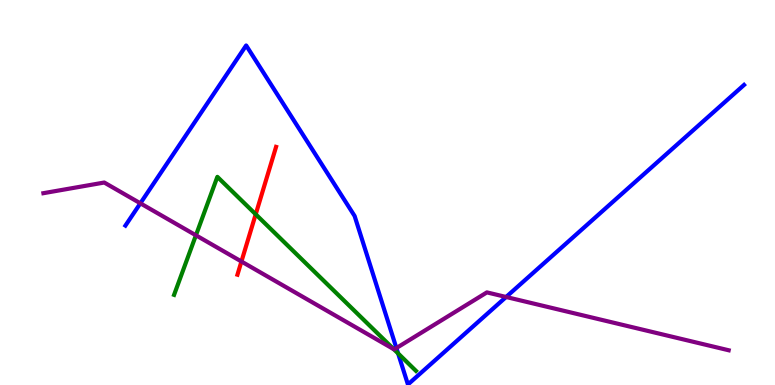[{'lines': ['blue', 'red'], 'intersections': []}, {'lines': ['green', 'red'], 'intersections': [{'x': 3.3, 'y': 4.43}]}, {'lines': ['purple', 'red'], 'intersections': [{'x': 3.12, 'y': 3.21}]}, {'lines': ['blue', 'green'], 'intersections': [{'x': 5.14, 'y': 0.82}]}, {'lines': ['blue', 'purple'], 'intersections': [{'x': 1.81, 'y': 4.72}, {'x': 5.11, 'y': 0.96}, {'x': 6.53, 'y': 2.29}]}, {'lines': ['green', 'purple'], 'intersections': [{'x': 2.53, 'y': 3.89}, {'x': 5.08, 'y': 0.929}]}]